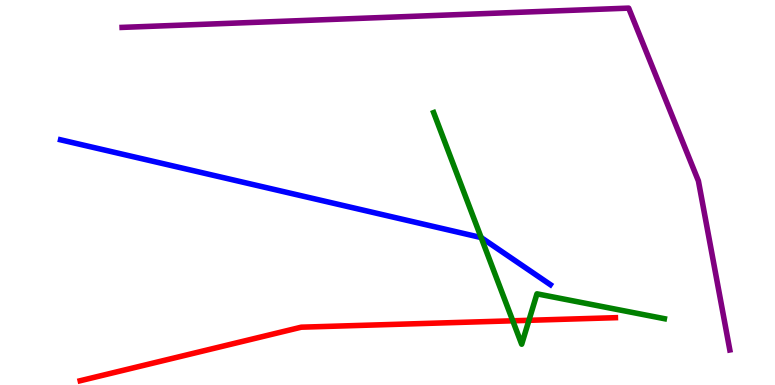[{'lines': ['blue', 'red'], 'intersections': []}, {'lines': ['green', 'red'], 'intersections': [{'x': 6.62, 'y': 1.67}, {'x': 6.83, 'y': 1.68}]}, {'lines': ['purple', 'red'], 'intersections': []}, {'lines': ['blue', 'green'], 'intersections': [{'x': 6.21, 'y': 3.83}]}, {'lines': ['blue', 'purple'], 'intersections': []}, {'lines': ['green', 'purple'], 'intersections': []}]